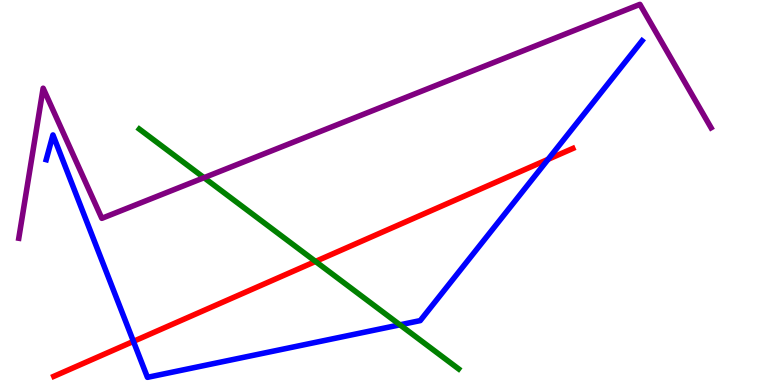[{'lines': ['blue', 'red'], 'intersections': [{'x': 1.72, 'y': 1.13}, {'x': 7.07, 'y': 5.86}]}, {'lines': ['green', 'red'], 'intersections': [{'x': 4.07, 'y': 3.21}]}, {'lines': ['purple', 'red'], 'intersections': []}, {'lines': ['blue', 'green'], 'intersections': [{'x': 5.16, 'y': 1.56}]}, {'lines': ['blue', 'purple'], 'intersections': []}, {'lines': ['green', 'purple'], 'intersections': [{'x': 2.63, 'y': 5.38}]}]